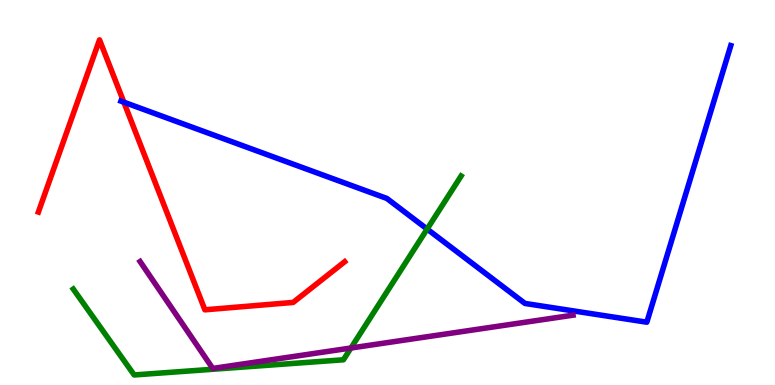[{'lines': ['blue', 'red'], 'intersections': [{'x': 1.6, 'y': 7.35}]}, {'lines': ['green', 'red'], 'intersections': []}, {'lines': ['purple', 'red'], 'intersections': []}, {'lines': ['blue', 'green'], 'intersections': [{'x': 5.51, 'y': 4.05}]}, {'lines': ['blue', 'purple'], 'intersections': []}, {'lines': ['green', 'purple'], 'intersections': [{'x': 4.53, 'y': 0.961}]}]